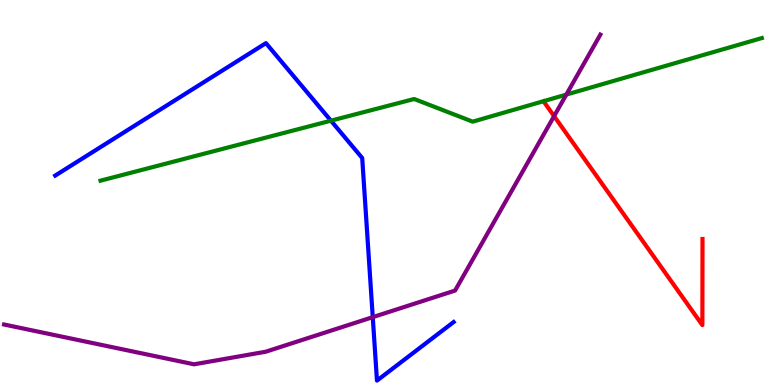[{'lines': ['blue', 'red'], 'intersections': []}, {'lines': ['green', 'red'], 'intersections': []}, {'lines': ['purple', 'red'], 'intersections': [{'x': 7.15, 'y': 6.98}]}, {'lines': ['blue', 'green'], 'intersections': [{'x': 4.27, 'y': 6.87}]}, {'lines': ['blue', 'purple'], 'intersections': [{'x': 4.81, 'y': 1.76}]}, {'lines': ['green', 'purple'], 'intersections': [{'x': 7.31, 'y': 7.54}]}]